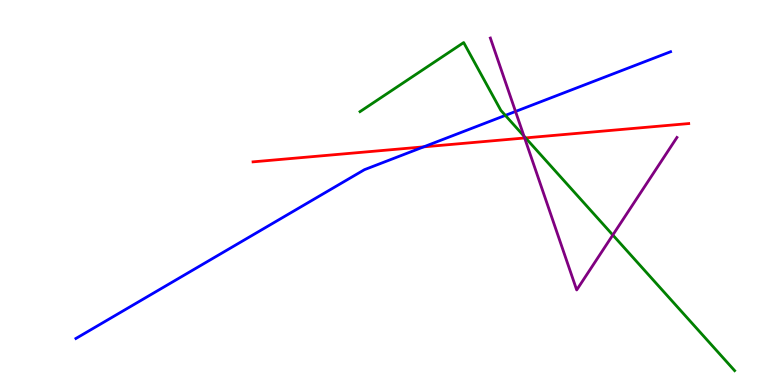[{'lines': ['blue', 'red'], 'intersections': [{'x': 5.47, 'y': 6.19}]}, {'lines': ['green', 'red'], 'intersections': [{'x': 6.78, 'y': 6.42}]}, {'lines': ['purple', 'red'], 'intersections': [{'x': 6.77, 'y': 6.42}]}, {'lines': ['blue', 'green'], 'intersections': [{'x': 6.52, 'y': 7.0}]}, {'lines': ['blue', 'purple'], 'intersections': [{'x': 6.65, 'y': 7.1}]}, {'lines': ['green', 'purple'], 'intersections': [{'x': 6.76, 'y': 6.46}, {'x': 7.91, 'y': 3.9}]}]